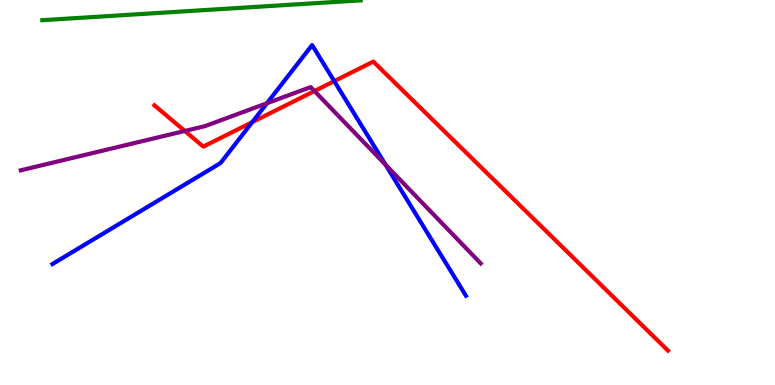[{'lines': ['blue', 'red'], 'intersections': [{'x': 3.26, 'y': 6.83}, {'x': 4.31, 'y': 7.89}]}, {'lines': ['green', 'red'], 'intersections': []}, {'lines': ['purple', 'red'], 'intersections': [{'x': 2.38, 'y': 6.6}, {'x': 4.06, 'y': 7.64}]}, {'lines': ['blue', 'green'], 'intersections': []}, {'lines': ['blue', 'purple'], 'intersections': [{'x': 3.44, 'y': 7.32}, {'x': 4.97, 'y': 5.72}]}, {'lines': ['green', 'purple'], 'intersections': []}]